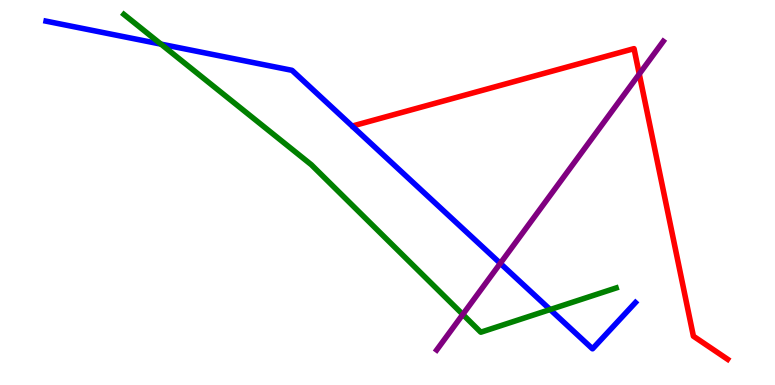[{'lines': ['blue', 'red'], 'intersections': []}, {'lines': ['green', 'red'], 'intersections': []}, {'lines': ['purple', 'red'], 'intersections': [{'x': 8.25, 'y': 8.08}]}, {'lines': ['blue', 'green'], 'intersections': [{'x': 2.08, 'y': 8.85}, {'x': 7.1, 'y': 1.96}]}, {'lines': ['blue', 'purple'], 'intersections': [{'x': 6.46, 'y': 3.16}]}, {'lines': ['green', 'purple'], 'intersections': [{'x': 5.97, 'y': 1.83}]}]